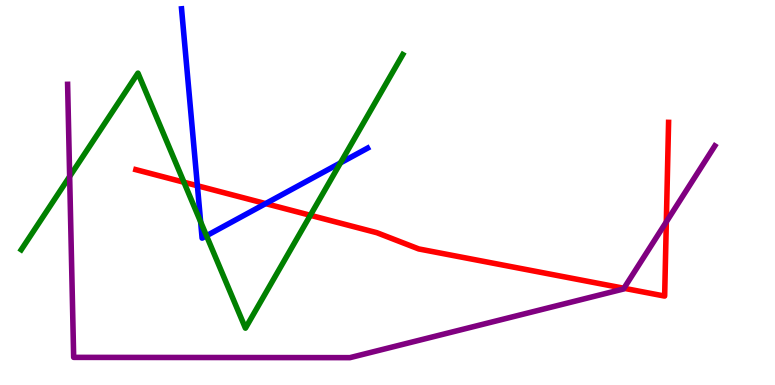[{'lines': ['blue', 'red'], 'intersections': [{'x': 2.55, 'y': 5.18}, {'x': 3.43, 'y': 4.71}]}, {'lines': ['green', 'red'], 'intersections': [{'x': 2.37, 'y': 5.27}, {'x': 4.0, 'y': 4.41}]}, {'lines': ['purple', 'red'], 'intersections': [{'x': 8.05, 'y': 2.51}, {'x': 8.6, 'y': 4.24}]}, {'lines': ['blue', 'green'], 'intersections': [{'x': 2.59, 'y': 4.24}, {'x': 2.66, 'y': 3.88}, {'x': 4.39, 'y': 5.77}]}, {'lines': ['blue', 'purple'], 'intersections': []}, {'lines': ['green', 'purple'], 'intersections': [{'x': 0.899, 'y': 5.42}]}]